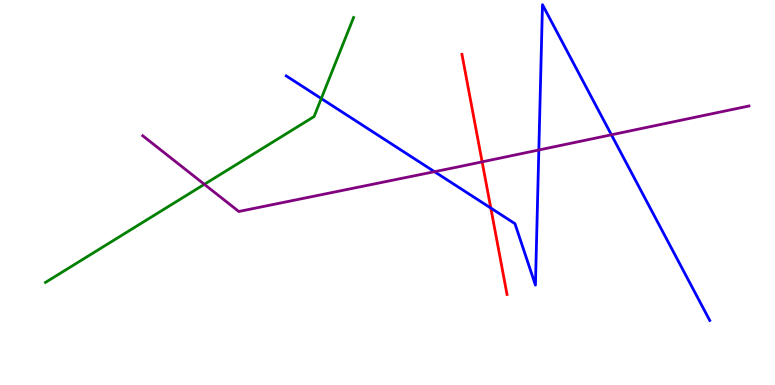[{'lines': ['blue', 'red'], 'intersections': [{'x': 6.33, 'y': 4.6}]}, {'lines': ['green', 'red'], 'intersections': []}, {'lines': ['purple', 'red'], 'intersections': [{'x': 6.22, 'y': 5.8}]}, {'lines': ['blue', 'green'], 'intersections': [{'x': 4.15, 'y': 7.44}]}, {'lines': ['blue', 'purple'], 'intersections': [{'x': 5.61, 'y': 5.54}, {'x': 6.95, 'y': 6.1}, {'x': 7.89, 'y': 6.5}]}, {'lines': ['green', 'purple'], 'intersections': [{'x': 2.64, 'y': 5.21}]}]